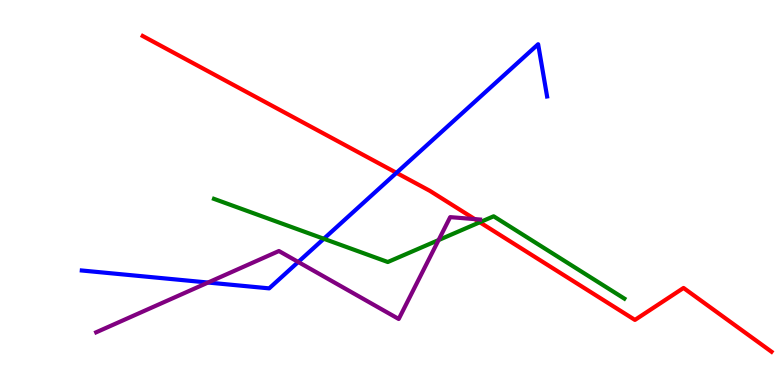[{'lines': ['blue', 'red'], 'intersections': [{'x': 5.12, 'y': 5.51}]}, {'lines': ['green', 'red'], 'intersections': [{'x': 6.19, 'y': 4.23}]}, {'lines': ['purple', 'red'], 'intersections': [{'x': 6.13, 'y': 4.31}]}, {'lines': ['blue', 'green'], 'intersections': [{'x': 4.18, 'y': 3.8}]}, {'lines': ['blue', 'purple'], 'intersections': [{'x': 2.68, 'y': 2.66}, {'x': 3.85, 'y': 3.2}]}, {'lines': ['green', 'purple'], 'intersections': [{'x': 5.66, 'y': 3.76}]}]